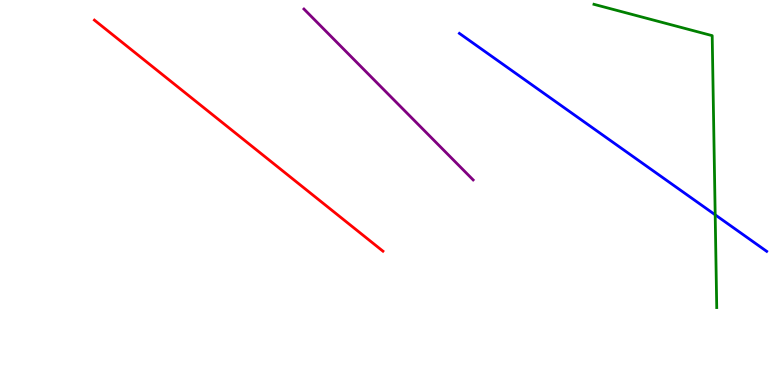[{'lines': ['blue', 'red'], 'intersections': []}, {'lines': ['green', 'red'], 'intersections': []}, {'lines': ['purple', 'red'], 'intersections': []}, {'lines': ['blue', 'green'], 'intersections': [{'x': 9.23, 'y': 4.42}]}, {'lines': ['blue', 'purple'], 'intersections': []}, {'lines': ['green', 'purple'], 'intersections': []}]